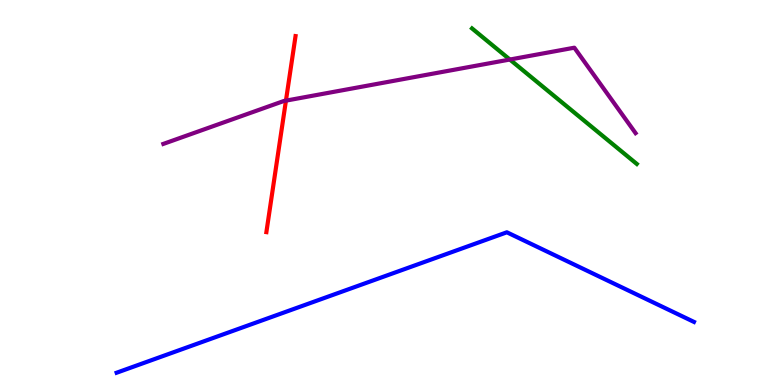[{'lines': ['blue', 'red'], 'intersections': []}, {'lines': ['green', 'red'], 'intersections': []}, {'lines': ['purple', 'red'], 'intersections': [{'x': 3.69, 'y': 7.39}]}, {'lines': ['blue', 'green'], 'intersections': []}, {'lines': ['blue', 'purple'], 'intersections': []}, {'lines': ['green', 'purple'], 'intersections': [{'x': 6.58, 'y': 8.45}]}]